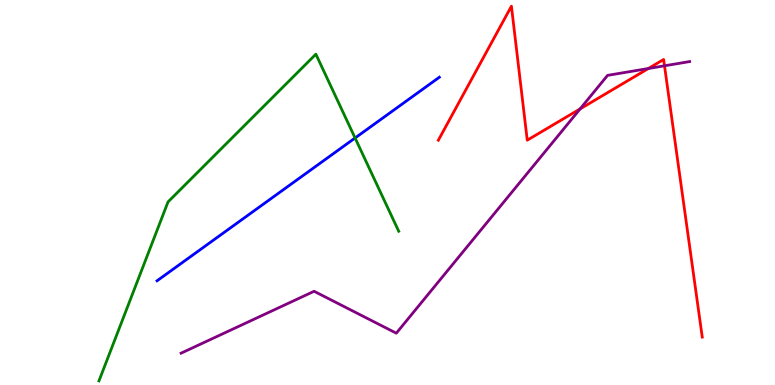[{'lines': ['blue', 'red'], 'intersections': []}, {'lines': ['green', 'red'], 'intersections': []}, {'lines': ['purple', 'red'], 'intersections': [{'x': 7.48, 'y': 7.17}, {'x': 8.37, 'y': 8.22}, {'x': 8.57, 'y': 8.29}]}, {'lines': ['blue', 'green'], 'intersections': [{'x': 4.58, 'y': 6.42}]}, {'lines': ['blue', 'purple'], 'intersections': []}, {'lines': ['green', 'purple'], 'intersections': []}]